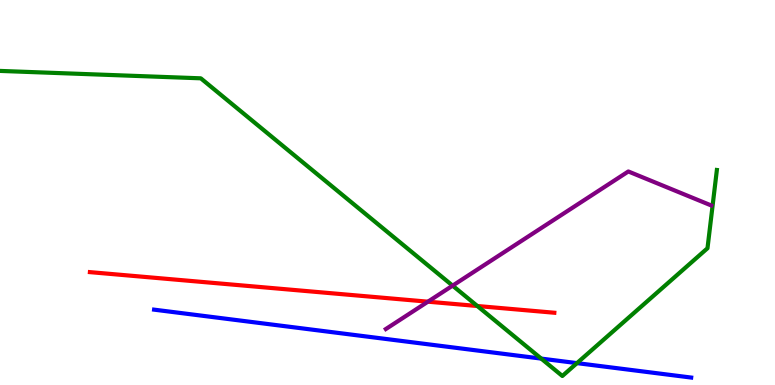[{'lines': ['blue', 'red'], 'intersections': []}, {'lines': ['green', 'red'], 'intersections': [{'x': 6.16, 'y': 2.05}]}, {'lines': ['purple', 'red'], 'intersections': [{'x': 5.52, 'y': 2.16}]}, {'lines': ['blue', 'green'], 'intersections': [{'x': 6.98, 'y': 0.686}, {'x': 7.44, 'y': 0.568}]}, {'lines': ['blue', 'purple'], 'intersections': []}, {'lines': ['green', 'purple'], 'intersections': [{'x': 5.84, 'y': 2.58}]}]